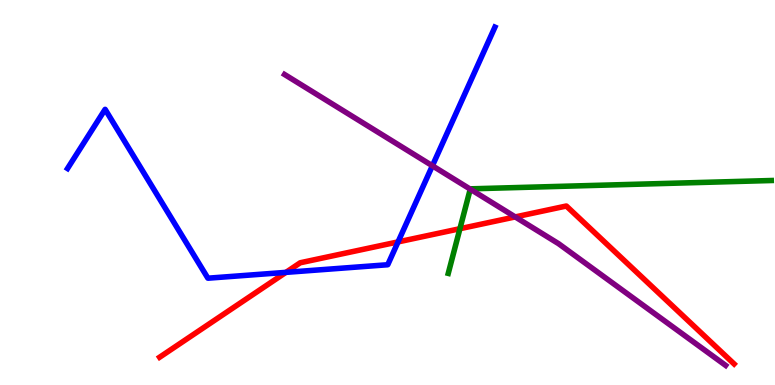[{'lines': ['blue', 'red'], 'intersections': [{'x': 3.69, 'y': 2.93}, {'x': 5.14, 'y': 3.72}]}, {'lines': ['green', 'red'], 'intersections': [{'x': 5.93, 'y': 4.06}]}, {'lines': ['purple', 'red'], 'intersections': [{'x': 6.65, 'y': 4.37}]}, {'lines': ['blue', 'green'], 'intersections': []}, {'lines': ['blue', 'purple'], 'intersections': [{'x': 5.58, 'y': 5.69}]}, {'lines': ['green', 'purple'], 'intersections': [{'x': 6.07, 'y': 5.09}]}]